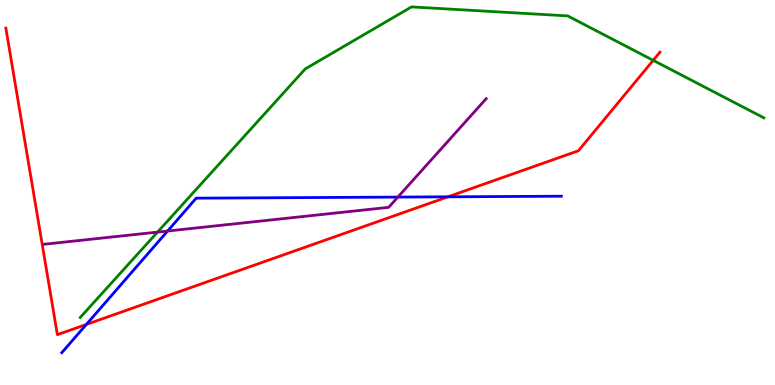[{'lines': ['blue', 'red'], 'intersections': [{'x': 1.11, 'y': 1.57}, {'x': 5.78, 'y': 4.89}]}, {'lines': ['green', 'red'], 'intersections': [{'x': 8.43, 'y': 8.43}]}, {'lines': ['purple', 'red'], 'intersections': []}, {'lines': ['blue', 'green'], 'intersections': []}, {'lines': ['blue', 'purple'], 'intersections': [{'x': 2.16, 'y': 4.0}, {'x': 5.13, 'y': 4.88}]}, {'lines': ['green', 'purple'], 'intersections': [{'x': 2.03, 'y': 3.97}]}]